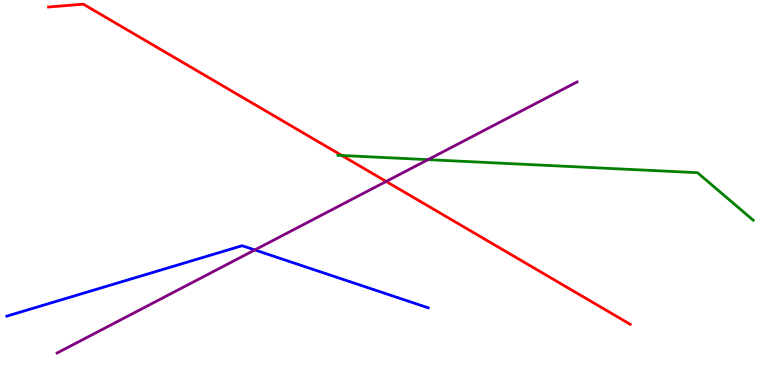[{'lines': ['blue', 'red'], 'intersections': []}, {'lines': ['green', 'red'], 'intersections': [{'x': 4.41, 'y': 5.96}]}, {'lines': ['purple', 'red'], 'intersections': [{'x': 4.98, 'y': 5.29}]}, {'lines': ['blue', 'green'], 'intersections': []}, {'lines': ['blue', 'purple'], 'intersections': [{'x': 3.29, 'y': 3.51}]}, {'lines': ['green', 'purple'], 'intersections': [{'x': 5.52, 'y': 5.85}]}]